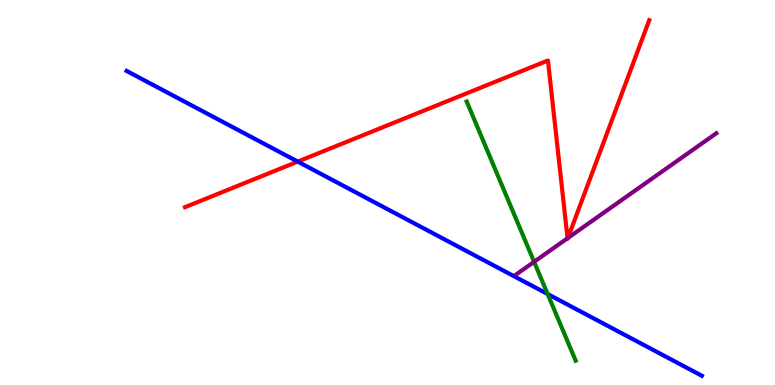[{'lines': ['blue', 'red'], 'intersections': [{'x': 3.84, 'y': 5.8}]}, {'lines': ['green', 'red'], 'intersections': []}, {'lines': ['purple', 'red'], 'intersections': [{'x': 7.32, 'y': 3.81}, {'x': 7.33, 'y': 3.82}]}, {'lines': ['blue', 'green'], 'intersections': [{'x': 7.07, 'y': 2.36}]}, {'lines': ['blue', 'purple'], 'intersections': []}, {'lines': ['green', 'purple'], 'intersections': [{'x': 6.89, 'y': 3.2}]}]